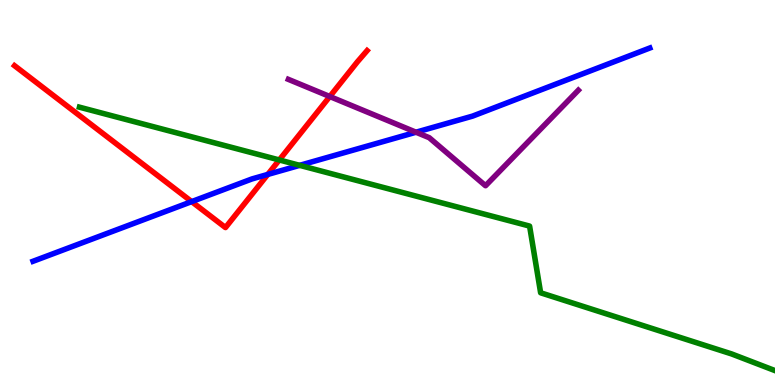[{'lines': ['blue', 'red'], 'intersections': [{'x': 2.47, 'y': 4.76}, {'x': 3.46, 'y': 5.47}]}, {'lines': ['green', 'red'], 'intersections': [{'x': 3.6, 'y': 5.85}]}, {'lines': ['purple', 'red'], 'intersections': [{'x': 4.26, 'y': 7.49}]}, {'lines': ['blue', 'green'], 'intersections': [{'x': 3.87, 'y': 5.71}]}, {'lines': ['blue', 'purple'], 'intersections': [{'x': 5.37, 'y': 6.57}]}, {'lines': ['green', 'purple'], 'intersections': []}]